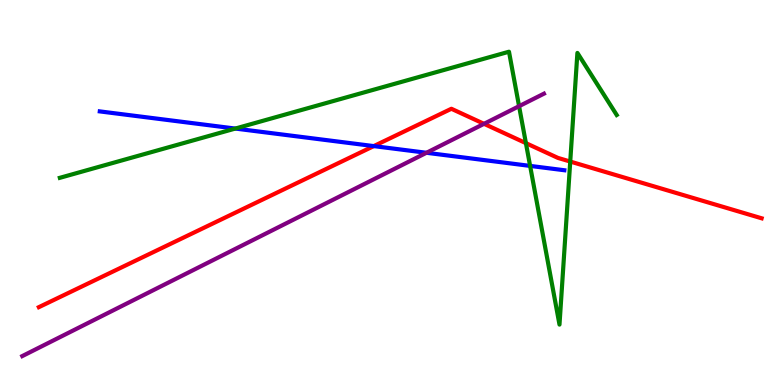[{'lines': ['blue', 'red'], 'intersections': [{'x': 4.82, 'y': 6.21}]}, {'lines': ['green', 'red'], 'intersections': [{'x': 6.79, 'y': 6.28}, {'x': 7.36, 'y': 5.8}]}, {'lines': ['purple', 'red'], 'intersections': [{'x': 6.25, 'y': 6.78}]}, {'lines': ['blue', 'green'], 'intersections': [{'x': 3.04, 'y': 6.66}, {'x': 6.84, 'y': 5.69}]}, {'lines': ['blue', 'purple'], 'intersections': [{'x': 5.5, 'y': 6.03}]}, {'lines': ['green', 'purple'], 'intersections': [{'x': 6.7, 'y': 7.24}]}]